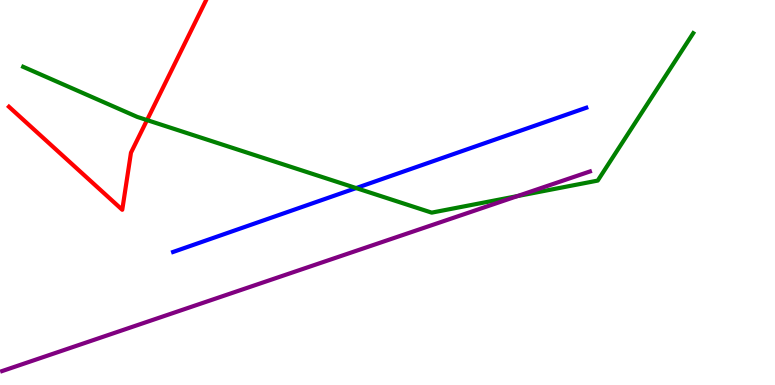[{'lines': ['blue', 'red'], 'intersections': []}, {'lines': ['green', 'red'], 'intersections': [{'x': 1.9, 'y': 6.88}]}, {'lines': ['purple', 'red'], 'intersections': []}, {'lines': ['blue', 'green'], 'intersections': [{'x': 4.6, 'y': 5.12}]}, {'lines': ['blue', 'purple'], 'intersections': []}, {'lines': ['green', 'purple'], 'intersections': [{'x': 6.68, 'y': 4.91}]}]